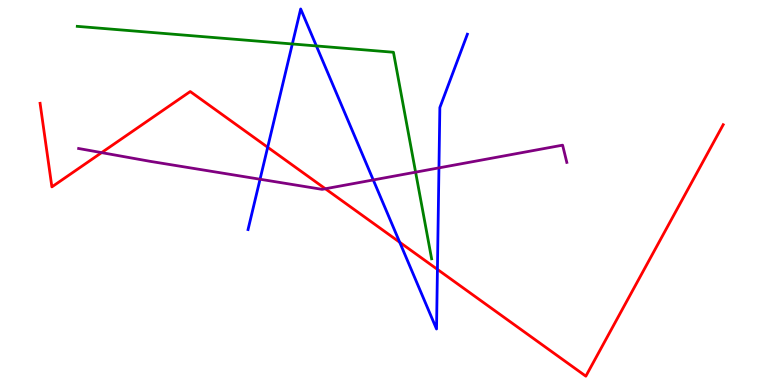[{'lines': ['blue', 'red'], 'intersections': [{'x': 3.45, 'y': 6.17}, {'x': 5.16, 'y': 3.71}, {'x': 5.64, 'y': 3.0}]}, {'lines': ['green', 'red'], 'intersections': []}, {'lines': ['purple', 'red'], 'intersections': [{'x': 1.31, 'y': 6.04}, {'x': 4.2, 'y': 5.1}]}, {'lines': ['blue', 'green'], 'intersections': [{'x': 3.77, 'y': 8.86}, {'x': 4.08, 'y': 8.81}]}, {'lines': ['blue', 'purple'], 'intersections': [{'x': 3.36, 'y': 5.34}, {'x': 4.82, 'y': 5.33}, {'x': 5.66, 'y': 5.64}]}, {'lines': ['green', 'purple'], 'intersections': [{'x': 5.36, 'y': 5.53}]}]